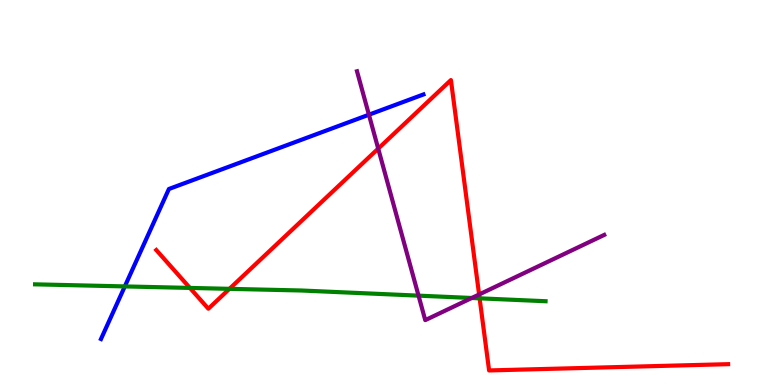[{'lines': ['blue', 'red'], 'intersections': []}, {'lines': ['green', 'red'], 'intersections': [{'x': 2.45, 'y': 2.52}, {'x': 2.96, 'y': 2.5}, {'x': 6.19, 'y': 2.25}]}, {'lines': ['purple', 'red'], 'intersections': [{'x': 4.88, 'y': 6.14}, {'x': 6.18, 'y': 2.35}]}, {'lines': ['blue', 'green'], 'intersections': [{'x': 1.61, 'y': 2.56}]}, {'lines': ['blue', 'purple'], 'intersections': [{'x': 4.76, 'y': 7.02}]}, {'lines': ['green', 'purple'], 'intersections': [{'x': 5.4, 'y': 2.32}, {'x': 6.09, 'y': 2.26}]}]